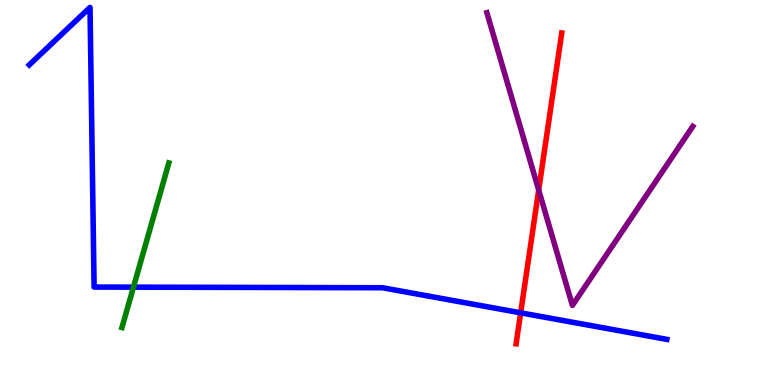[{'lines': ['blue', 'red'], 'intersections': [{'x': 6.72, 'y': 1.87}]}, {'lines': ['green', 'red'], 'intersections': []}, {'lines': ['purple', 'red'], 'intersections': [{'x': 6.95, 'y': 5.06}]}, {'lines': ['blue', 'green'], 'intersections': [{'x': 1.72, 'y': 2.54}]}, {'lines': ['blue', 'purple'], 'intersections': []}, {'lines': ['green', 'purple'], 'intersections': []}]